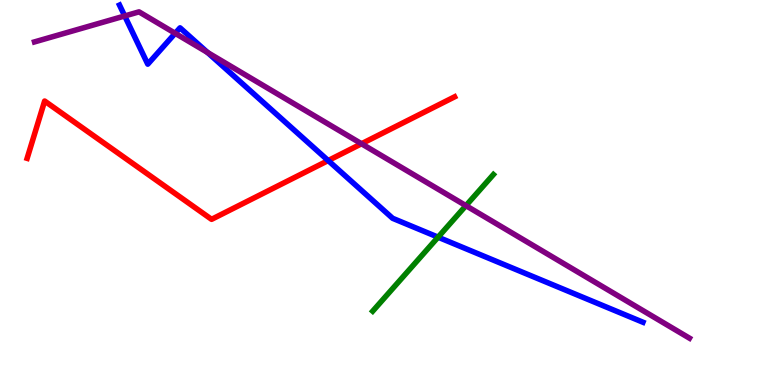[{'lines': ['blue', 'red'], 'intersections': [{'x': 4.23, 'y': 5.83}]}, {'lines': ['green', 'red'], 'intersections': []}, {'lines': ['purple', 'red'], 'intersections': [{'x': 4.66, 'y': 6.27}]}, {'lines': ['blue', 'green'], 'intersections': [{'x': 5.65, 'y': 3.84}]}, {'lines': ['blue', 'purple'], 'intersections': [{'x': 1.61, 'y': 9.59}, {'x': 2.26, 'y': 9.14}, {'x': 2.68, 'y': 8.64}]}, {'lines': ['green', 'purple'], 'intersections': [{'x': 6.01, 'y': 4.66}]}]